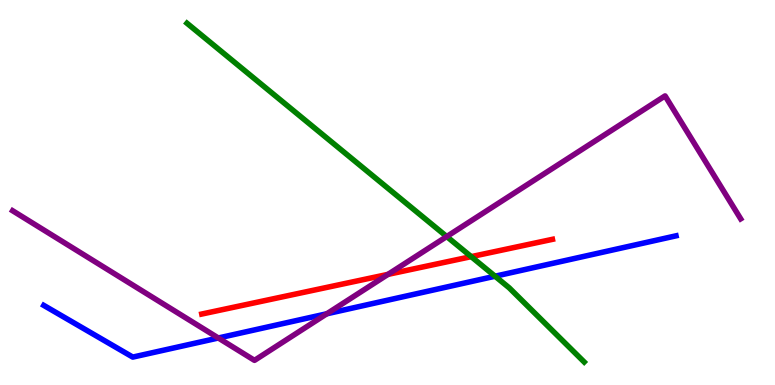[{'lines': ['blue', 'red'], 'intersections': []}, {'lines': ['green', 'red'], 'intersections': [{'x': 6.08, 'y': 3.33}]}, {'lines': ['purple', 'red'], 'intersections': [{'x': 5.01, 'y': 2.87}]}, {'lines': ['blue', 'green'], 'intersections': [{'x': 6.39, 'y': 2.83}]}, {'lines': ['blue', 'purple'], 'intersections': [{'x': 2.82, 'y': 1.22}, {'x': 4.22, 'y': 1.85}]}, {'lines': ['green', 'purple'], 'intersections': [{'x': 5.76, 'y': 3.86}]}]